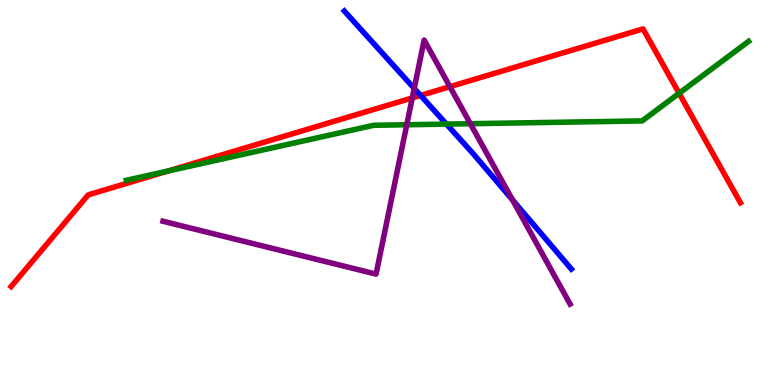[{'lines': ['blue', 'red'], 'intersections': [{'x': 5.43, 'y': 7.52}]}, {'lines': ['green', 'red'], 'intersections': [{'x': 2.16, 'y': 5.56}, {'x': 8.76, 'y': 7.58}]}, {'lines': ['purple', 'red'], 'intersections': [{'x': 5.32, 'y': 7.46}, {'x': 5.81, 'y': 7.75}]}, {'lines': ['blue', 'green'], 'intersections': [{'x': 5.76, 'y': 6.78}]}, {'lines': ['blue', 'purple'], 'intersections': [{'x': 5.34, 'y': 7.7}, {'x': 6.61, 'y': 4.81}]}, {'lines': ['green', 'purple'], 'intersections': [{'x': 5.25, 'y': 6.76}, {'x': 6.07, 'y': 6.79}]}]